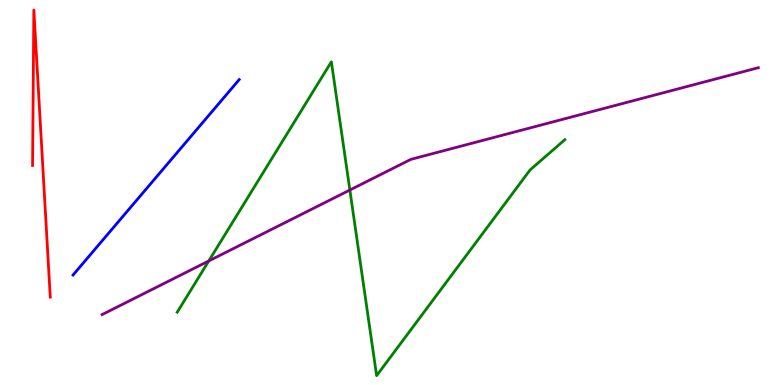[{'lines': ['blue', 'red'], 'intersections': []}, {'lines': ['green', 'red'], 'intersections': []}, {'lines': ['purple', 'red'], 'intersections': []}, {'lines': ['blue', 'green'], 'intersections': []}, {'lines': ['blue', 'purple'], 'intersections': []}, {'lines': ['green', 'purple'], 'intersections': [{'x': 2.69, 'y': 3.22}, {'x': 4.51, 'y': 5.06}]}]